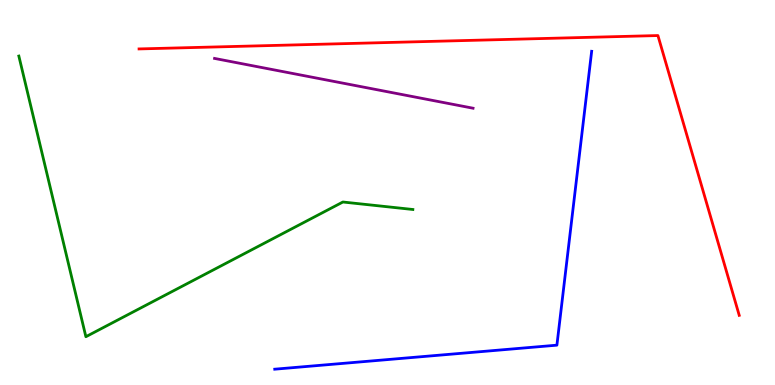[{'lines': ['blue', 'red'], 'intersections': []}, {'lines': ['green', 'red'], 'intersections': []}, {'lines': ['purple', 'red'], 'intersections': []}, {'lines': ['blue', 'green'], 'intersections': []}, {'lines': ['blue', 'purple'], 'intersections': []}, {'lines': ['green', 'purple'], 'intersections': []}]